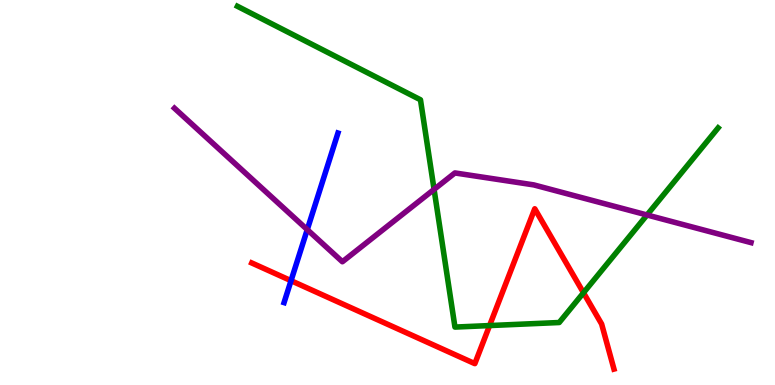[{'lines': ['blue', 'red'], 'intersections': [{'x': 3.76, 'y': 2.71}]}, {'lines': ['green', 'red'], 'intersections': [{'x': 6.32, 'y': 1.54}, {'x': 7.53, 'y': 2.4}]}, {'lines': ['purple', 'red'], 'intersections': []}, {'lines': ['blue', 'green'], 'intersections': []}, {'lines': ['blue', 'purple'], 'intersections': [{'x': 3.96, 'y': 4.04}]}, {'lines': ['green', 'purple'], 'intersections': [{'x': 5.6, 'y': 5.08}, {'x': 8.35, 'y': 4.42}]}]